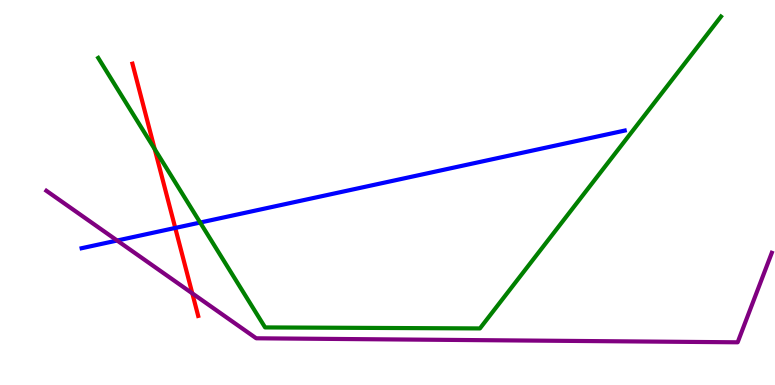[{'lines': ['blue', 'red'], 'intersections': [{'x': 2.26, 'y': 4.08}]}, {'lines': ['green', 'red'], 'intersections': [{'x': 2.0, 'y': 6.13}]}, {'lines': ['purple', 'red'], 'intersections': [{'x': 2.48, 'y': 2.38}]}, {'lines': ['blue', 'green'], 'intersections': [{'x': 2.58, 'y': 4.22}]}, {'lines': ['blue', 'purple'], 'intersections': [{'x': 1.51, 'y': 3.75}]}, {'lines': ['green', 'purple'], 'intersections': []}]